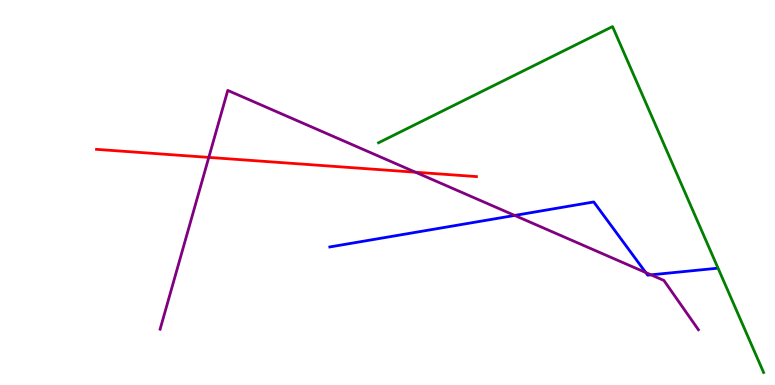[{'lines': ['blue', 'red'], 'intersections': []}, {'lines': ['green', 'red'], 'intersections': []}, {'lines': ['purple', 'red'], 'intersections': [{'x': 2.69, 'y': 5.91}, {'x': 5.36, 'y': 5.53}]}, {'lines': ['blue', 'green'], 'intersections': []}, {'lines': ['blue', 'purple'], 'intersections': [{'x': 6.64, 'y': 4.4}, {'x': 8.33, 'y': 2.92}, {'x': 8.4, 'y': 2.86}]}, {'lines': ['green', 'purple'], 'intersections': []}]